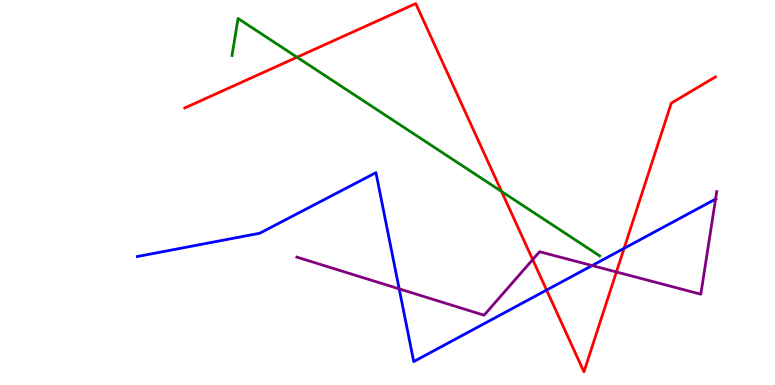[{'lines': ['blue', 'red'], 'intersections': [{'x': 7.05, 'y': 2.47}, {'x': 8.05, 'y': 3.55}]}, {'lines': ['green', 'red'], 'intersections': [{'x': 3.83, 'y': 8.51}, {'x': 6.47, 'y': 5.03}]}, {'lines': ['purple', 'red'], 'intersections': [{'x': 6.87, 'y': 3.26}, {'x': 7.95, 'y': 2.94}]}, {'lines': ['blue', 'green'], 'intersections': []}, {'lines': ['blue', 'purple'], 'intersections': [{'x': 5.15, 'y': 2.5}, {'x': 7.64, 'y': 3.1}, {'x': 9.23, 'y': 4.83}]}, {'lines': ['green', 'purple'], 'intersections': []}]